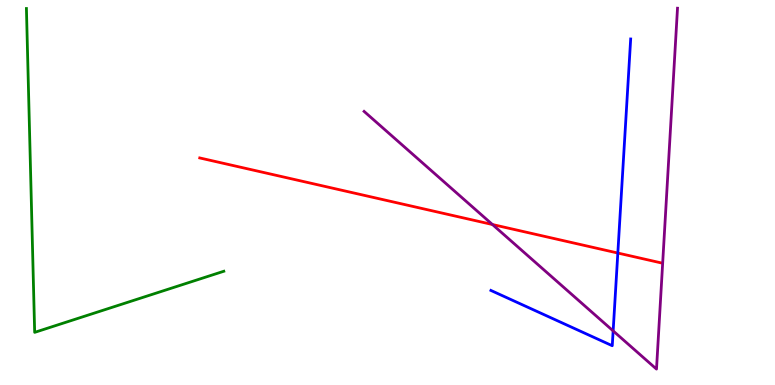[{'lines': ['blue', 'red'], 'intersections': [{'x': 7.97, 'y': 3.43}]}, {'lines': ['green', 'red'], 'intersections': []}, {'lines': ['purple', 'red'], 'intersections': [{'x': 6.35, 'y': 4.17}]}, {'lines': ['blue', 'green'], 'intersections': []}, {'lines': ['blue', 'purple'], 'intersections': [{'x': 7.91, 'y': 1.41}]}, {'lines': ['green', 'purple'], 'intersections': []}]